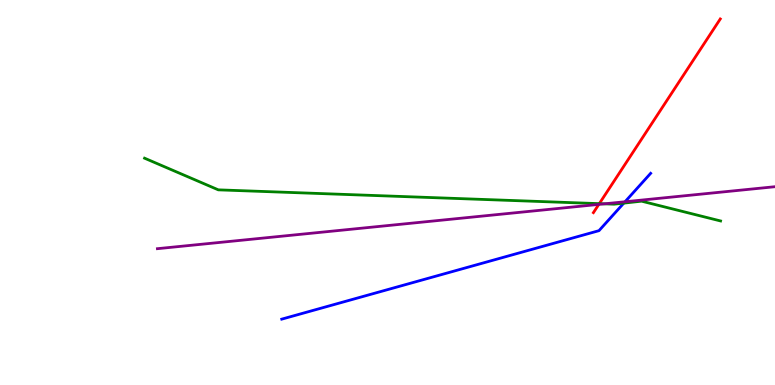[{'lines': ['blue', 'red'], 'intersections': []}, {'lines': ['green', 'red'], 'intersections': [{'x': 7.73, 'y': 4.71}]}, {'lines': ['purple', 'red'], 'intersections': [{'x': 7.73, 'y': 4.69}]}, {'lines': ['blue', 'green'], 'intersections': [{'x': 8.05, 'y': 4.72}]}, {'lines': ['blue', 'purple'], 'intersections': [{'x': 8.06, 'y': 4.76}]}, {'lines': ['green', 'purple'], 'intersections': [{'x': 7.8, 'y': 4.71}]}]